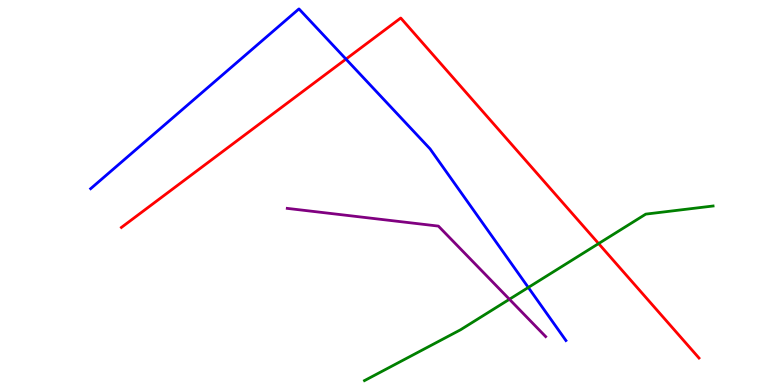[{'lines': ['blue', 'red'], 'intersections': [{'x': 4.46, 'y': 8.47}]}, {'lines': ['green', 'red'], 'intersections': [{'x': 7.72, 'y': 3.67}]}, {'lines': ['purple', 'red'], 'intersections': []}, {'lines': ['blue', 'green'], 'intersections': [{'x': 6.82, 'y': 2.53}]}, {'lines': ['blue', 'purple'], 'intersections': []}, {'lines': ['green', 'purple'], 'intersections': [{'x': 6.57, 'y': 2.23}]}]